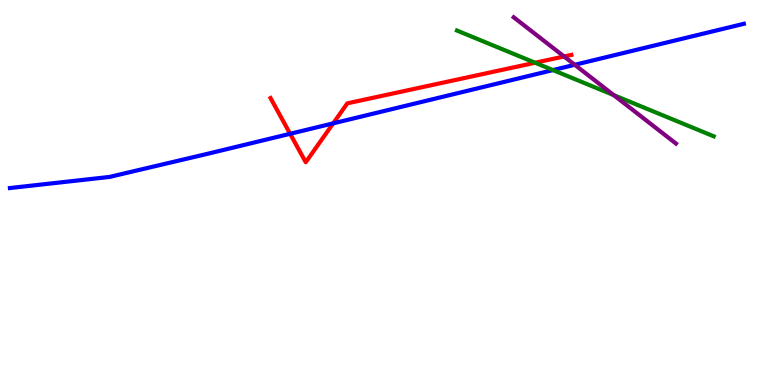[{'lines': ['blue', 'red'], 'intersections': [{'x': 3.74, 'y': 6.52}, {'x': 4.3, 'y': 6.8}]}, {'lines': ['green', 'red'], 'intersections': [{'x': 6.9, 'y': 8.37}]}, {'lines': ['purple', 'red'], 'intersections': [{'x': 7.28, 'y': 8.53}]}, {'lines': ['blue', 'green'], 'intersections': [{'x': 7.13, 'y': 8.18}]}, {'lines': ['blue', 'purple'], 'intersections': [{'x': 7.42, 'y': 8.32}]}, {'lines': ['green', 'purple'], 'intersections': [{'x': 7.92, 'y': 7.53}]}]